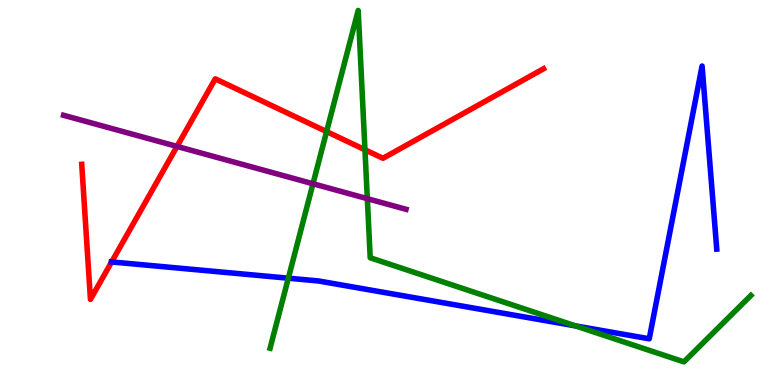[{'lines': ['blue', 'red'], 'intersections': [{'x': 1.44, 'y': 3.2}]}, {'lines': ['green', 'red'], 'intersections': [{'x': 4.21, 'y': 6.58}, {'x': 4.71, 'y': 6.11}]}, {'lines': ['purple', 'red'], 'intersections': [{'x': 2.28, 'y': 6.2}]}, {'lines': ['blue', 'green'], 'intersections': [{'x': 3.72, 'y': 2.77}, {'x': 7.43, 'y': 1.53}]}, {'lines': ['blue', 'purple'], 'intersections': []}, {'lines': ['green', 'purple'], 'intersections': [{'x': 4.04, 'y': 5.23}, {'x': 4.74, 'y': 4.84}]}]